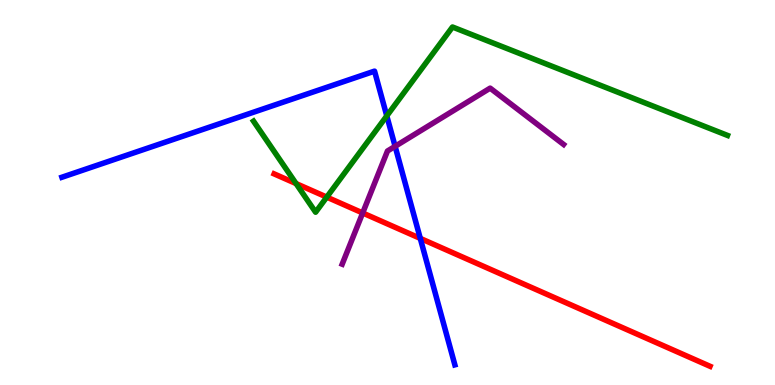[{'lines': ['blue', 'red'], 'intersections': [{'x': 5.42, 'y': 3.81}]}, {'lines': ['green', 'red'], 'intersections': [{'x': 3.82, 'y': 5.23}, {'x': 4.22, 'y': 4.88}]}, {'lines': ['purple', 'red'], 'intersections': [{'x': 4.68, 'y': 4.47}]}, {'lines': ['blue', 'green'], 'intersections': [{'x': 4.99, 'y': 6.99}]}, {'lines': ['blue', 'purple'], 'intersections': [{'x': 5.1, 'y': 6.2}]}, {'lines': ['green', 'purple'], 'intersections': []}]